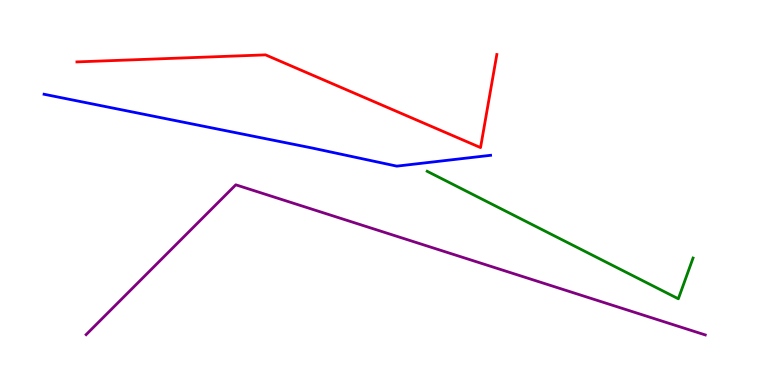[{'lines': ['blue', 'red'], 'intersections': []}, {'lines': ['green', 'red'], 'intersections': []}, {'lines': ['purple', 'red'], 'intersections': []}, {'lines': ['blue', 'green'], 'intersections': []}, {'lines': ['blue', 'purple'], 'intersections': []}, {'lines': ['green', 'purple'], 'intersections': []}]